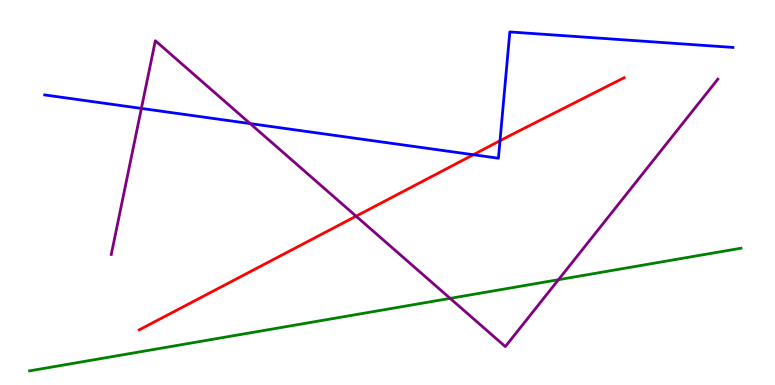[{'lines': ['blue', 'red'], 'intersections': [{'x': 6.11, 'y': 5.98}, {'x': 6.45, 'y': 6.34}]}, {'lines': ['green', 'red'], 'intersections': []}, {'lines': ['purple', 'red'], 'intersections': [{'x': 4.59, 'y': 4.39}]}, {'lines': ['blue', 'green'], 'intersections': []}, {'lines': ['blue', 'purple'], 'intersections': [{'x': 1.82, 'y': 7.18}, {'x': 3.23, 'y': 6.79}]}, {'lines': ['green', 'purple'], 'intersections': [{'x': 5.81, 'y': 2.25}, {'x': 7.21, 'y': 2.74}]}]